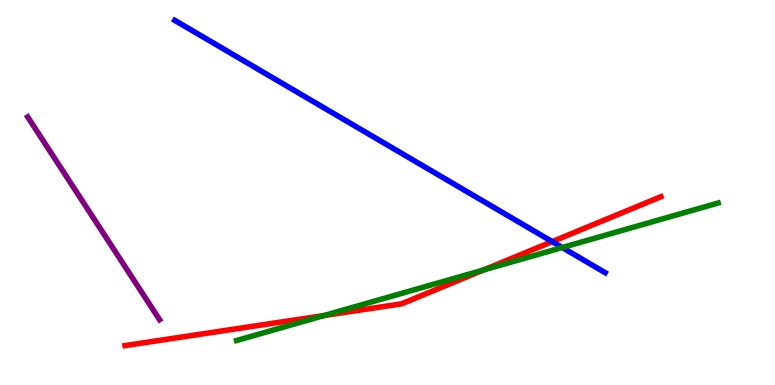[{'lines': ['blue', 'red'], 'intersections': [{'x': 7.13, 'y': 3.72}]}, {'lines': ['green', 'red'], 'intersections': [{'x': 4.18, 'y': 1.8}, {'x': 6.24, 'y': 2.99}]}, {'lines': ['purple', 'red'], 'intersections': []}, {'lines': ['blue', 'green'], 'intersections': [{'x': 7.25, 'y': 3.57}]}, {'lines': ['blue', 'purple'], 'intersections': []}, {'lines': ['green', 'purple'], 'intersections': []}]